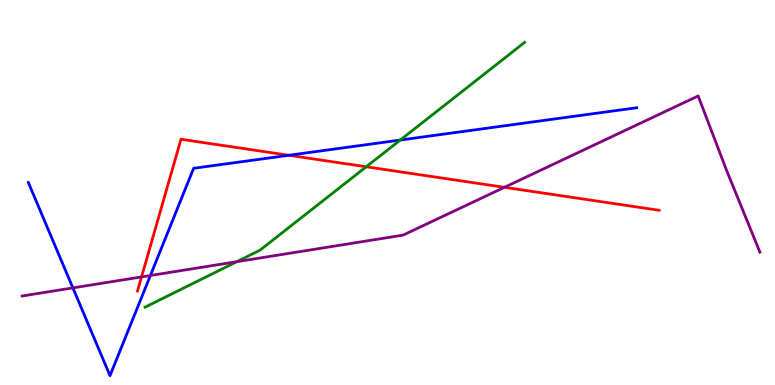[{'lines': ['blue', 'red'], 'intersections': [{'x': 3.73, 'y': 5.97}]}, {'lines': ['green', 'red'], 'intersections': [{'x': 4.73, 'y': 5.67}]}, {'lines': ['purple', 'red'], 'intersections': [{'x': 1.83, 'y': 2.81}, {'x': 6.51, 'y': 5.13}]}, {'lines': ['blue', 'green'], 'intersections': [{'x': 5.16, 'y': 6.36}]}, {'lines': ['blue', 'purple'], 'intersections': [{'x': 0.941, 'y': 2.52}, {'x': 1.94, 'y': 2.84}]}, {'lines': ['green', 'purple'], 'intersections': [{'x': 3.06, 'y': 3.2}]}]